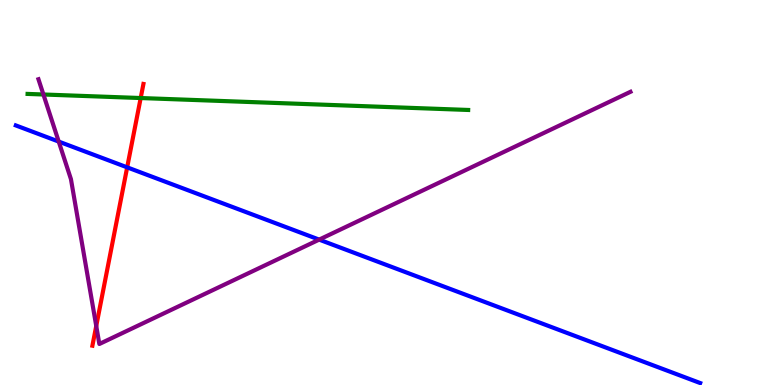[{'lines': ['blue', 'red'], 'intersections': [{'x': 1.64, 'y': 5.65}]}, {'lines': ['green', 'red'], 'intersections': [{'x': 1.82, 'y': 7.45}]}, {'lines': ['purple', 'red'], 'intersections': [{'x': 1.24, 'y': 1.53}]}, {'lines': ['blue', 'green'], 'intersections': []}, {'lines': ['blue', 'purple'], 'intersections': [{'x': 0.758, 'y': 6.32}, {'x': 4.12, 'y': 3.78}]}, {'lines': ['green', 'purple'], 'intersections': [{'x': 0.56, 'y': 7.55}]}]